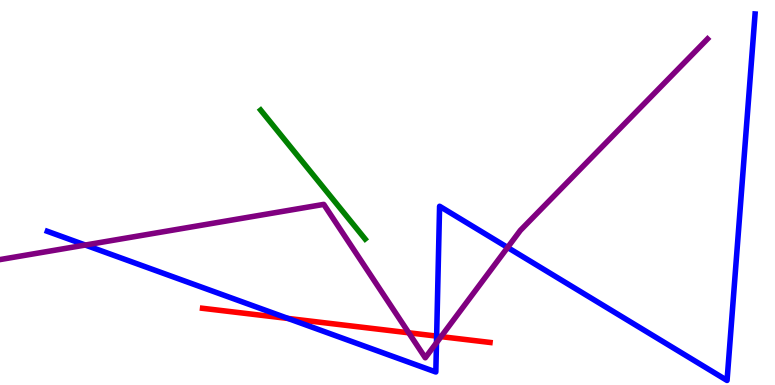[{'lines': ['blue', 'red'], 'intersections': [{'x': 3.72, 'y': 1.73}, {'x': 5.63, 'y': 1.27}]}, {'lines': ['green', 'red'], 'intersections': []}, {'lines': ['purple', 'red'], 'intersections': [{'x': 5.27, 'y': 1.36}, {'x': 5.69, 'y': 1.26}]}, {'lines': ['blue', 'green'], 'intersections': []}, {'lines': ['blue', 'purple'], 'intersections': [{'x': 1.1, 'y': 3.64}, {'x': 5.63, 'y': 1.1}, {'x': 6.55, 'y': 3.57}]}, {'lines': ['green', 'purple'], 'intersections': []}]